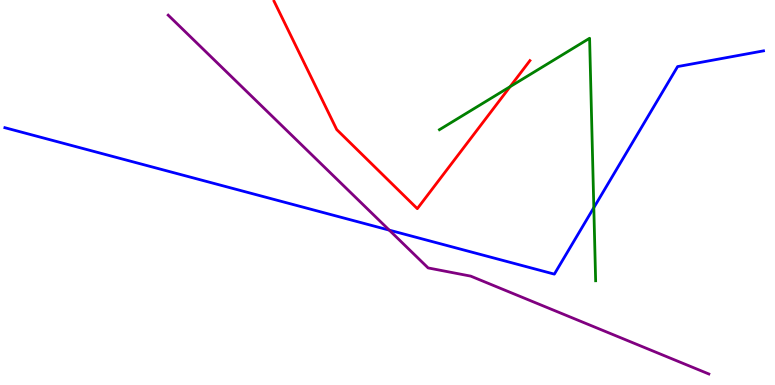[{'lines': ['blue', 'red'], 'intersections': []}, {'lines': ['green', 'red'], 'intersections': [{'x': 6.58, 'y': 7.75}]}, {'lines': ['purple', 'red'], 'intersections': []}, {'lines': ['blue', 'green'], 'intersections': [{'x': 7.66, 'y': 4.61}]}, {'lines': ['blue', 'purple'], 'intersections': [{'x': 5.02, 'y': 4.02}]}, {'lines': ['green', 'purple'], 'intersections': []}]